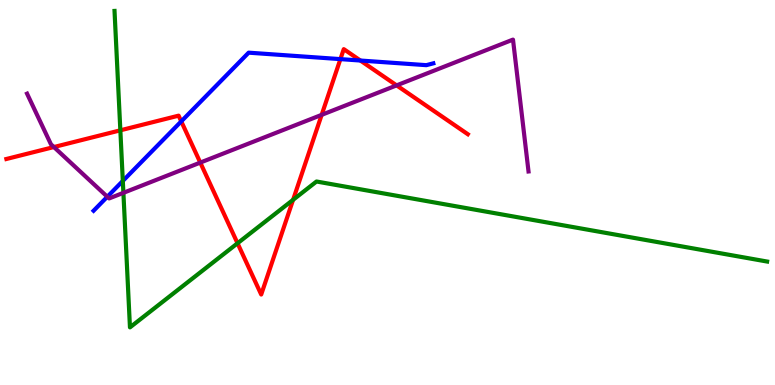[{'lines': ['blue', 'red'], 'intersections': [{'x': 2.34, 'y': 6.85}, {'x': 4.39, 'y': 8.46}, {'x': 4.65, 'y': 8.43}]}, {'lines': ['green', 'red'], 'intersections': [{'x': 1.55, 'y': 6.62}, {'x': 3.07, 'y': 3.68}, {'x': 3.78, 'y': 4.81}]}, {'lines': ['purple', 'red'], 'intersections': [{'x': 0.695, 'y': 6.18}, {'x': 2.58, 'y': 5.78}, {'x': 4.15, 'y': 7.02}, {'x': 5.12, 'y': 7.78}]}, {'lines': ['blue', 'green'], 'intersections': [{'x': 1.58, 'y': 5.3}]}, {'lines': ['blue', 'purple'], 'intersections': [{'x': 1.38, 'y': 4.89}]}, {'lines': ['green', 'purple'], 'intersections': [{'x': 1.59, 'y': 4.99}]}]